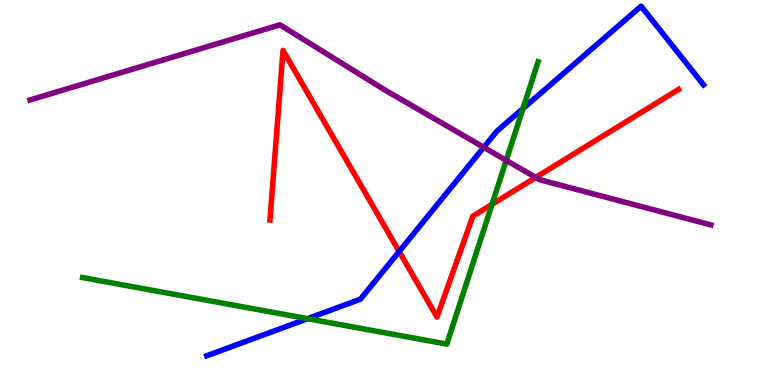[{'lines': ['blue', 'red'], 'intersections': [{'x': 5.15, 'y': 3.47}]}, {'lines': ['green', 'red'], 'intersections': [{'x': 6.35, 'y': 4.69}]}, {'lines': ['purple', 'red'], 'intersections': [{'x': 6.91, 'y': 5.39}]}, {'lines': ['blue', 'green'], 'intersections': [{'x': 3.97, 'y': 1.72}, {'x': 6.75, 'y': 7.18}]}, {'lines': ['blue', 'purple'], 'intersections': [{'x': 6.24, 'y': 6.17}]}, {'lines': ['green', 'purple'], 'intersections': [{'x': 6.53, 'y': 5.83}]}]